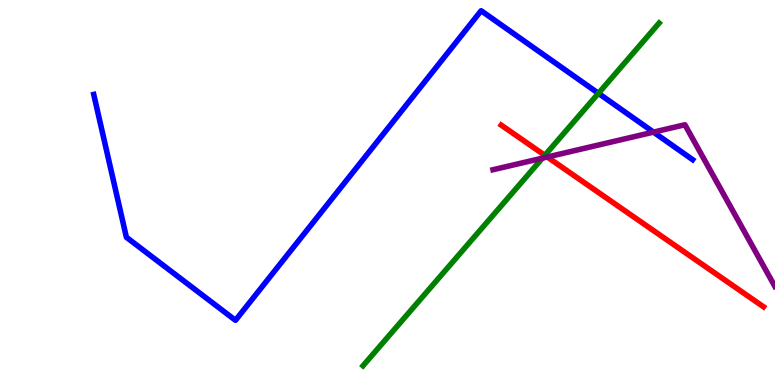[{'lines': ['blue', 'red'], 'intersections': []}, {'lines': ['green', 'red'], 'intersections': [{'x': 7.03, 'y': 5.97}]}, {'lines': ['purple', 'red'], 'intersections': [{'x': 7.06, 'y': 5.92}]}, {'lines': ['blue', 'green'], 'intersections': [{'x': 7.72, 'y': 7.58}]}, {'lines': ['blue', 'purple'], 'intersections': [{'x': 8.43, 'y': 6.57}]}, {'lines': ['green', 'purple'], 'intersections': [{'x': 7.0, 'y': 5.89}]}]